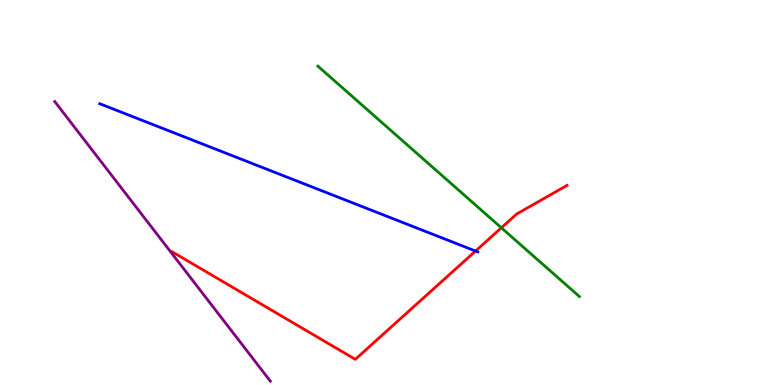[{'lines': ['blue', 'red'], 'intersections': [{'x': 6.14, 'y': 3.48}]}, {'lines': ['green', 'red'], 'intersections': [{'x': 6.47, 'y': 4.08}]}, {'lines': ['purple', 'red'], 'intersections': []}, {'lines': ['blue', 'green'], 'intersections': []}, {'lines': ['blue', 'purple'], 'intersections': []}, {'lines': ['green', 'purple'], 'intersections': []}]